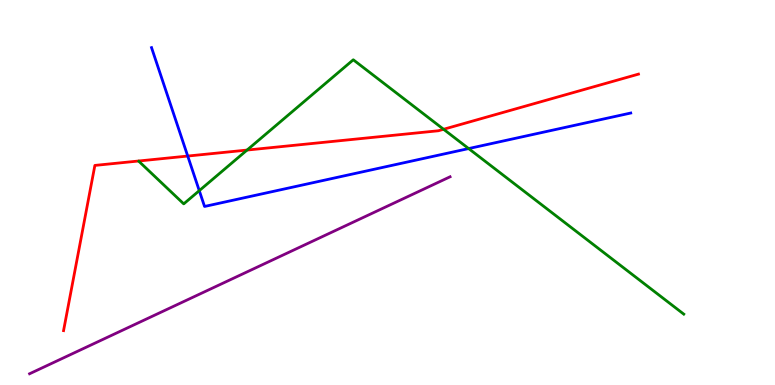[{'lines': ['blue', 'red'], 'intersections': [{'x': 2.42, 'y': 5.95}]}, {'lines': ['green', 'red'], 'intersections': [{'x': 3.19, 'y': 6.1}, {'x': 5.72, 'y': 6.64}]}, {'lines': ['purple', 'red'], 'intersections': []}, {'lines': ['blue', 'green'], 'intersections': [{'x': 2.57, 'y': 5.05}, {'x': 6.05, 'y': 6.14}]}, {'lines': ['blue', 'purple'], 'intersections': []}, {'lines': ['green', 'purple'], 'intersections': []}]